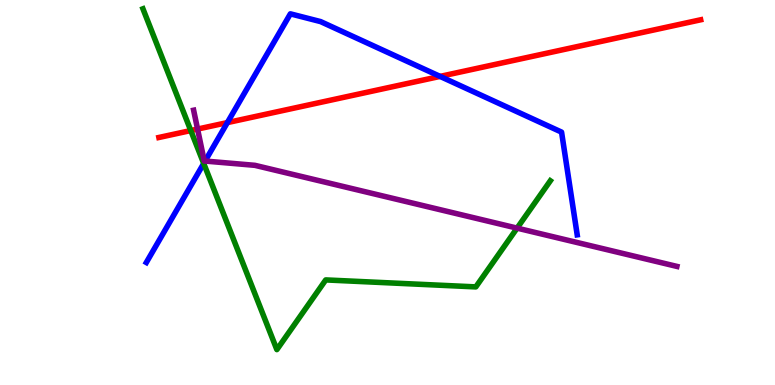[{'lines': ['blue', 'red'], 'intersections': [{'x': 2.93, 'y': 6.82}, {'x': 5.68, 'y': 8.02}]}, {'lines': ['green', 'red'], 'intersections': [{'x': 2.46, 'y': 6.61}]}, {'lines': ['purple', 'red'], 'intersections': [{'x': 2.55, 'y': 6.65}]}, {'lines': ['blue', 'green'], 'intersections': [{'x': 2.63, 'y': 5.75}]}, {'lines': ['blue', 'purple'], 'intersections': [{'x': 2.65, 'y': 5.82}]}, {'lines': ['green', 'purple'], 'intersections': [{'x': 6.67, 'y': 4.07}]}]